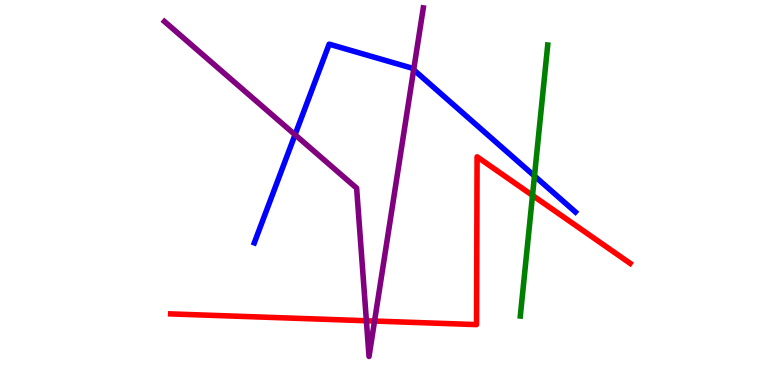[{'lines': ['blue', 'red'], 'intersections': []}, {'lines': ['green', 'red'], 'intersections': [{'x': 6.87, 'y': 4.92}]}, {'lines': ['purple', 'red'], 'intersections': [{'x': 4.73, 'y': 1.67}, {'x': 4.83, 'y': 1.66}]}, {'lines': ['blue', 'green'], 'intersections': [{'x': 6.9, 'y': 5.43}]}, {'lines': ['blue', 'purple'], 'intersections': [{'x': 3.81, 'y': 6.5}, {'x': 5.34, 'y': 8.19}]}, {'lines': ['green', 'purple'], 'intersections': []}]